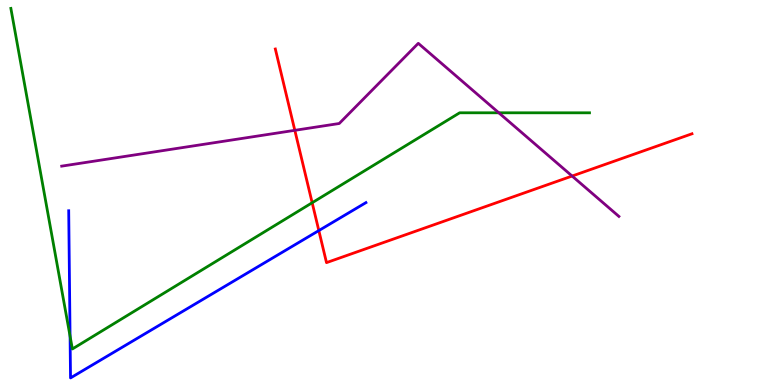[{'lines': ['blue', 'red'], 'intersections': [{'x': 4.11, 'y': 4.01}]}, {'lines': ['green', 'red'], 'intersections': [{'x': 4.03, 'y': 4.73}]}, {'lines': ['purple', 'red'], 'intersections': [{'x': 3.8, 'y': 6.61}, {'x': 7.38, 'y': 5.43}]}, {'lines': ['blue', 'green'], 'intersections': [{'x': 0.904, 'y': 1.27}]}, {'lines': ['blue', 'purple'], 'intersections': []}, {'lines': ['green', 'purple'], 'intersections': [{'x': 6.44, 'y': 7.07}]}]